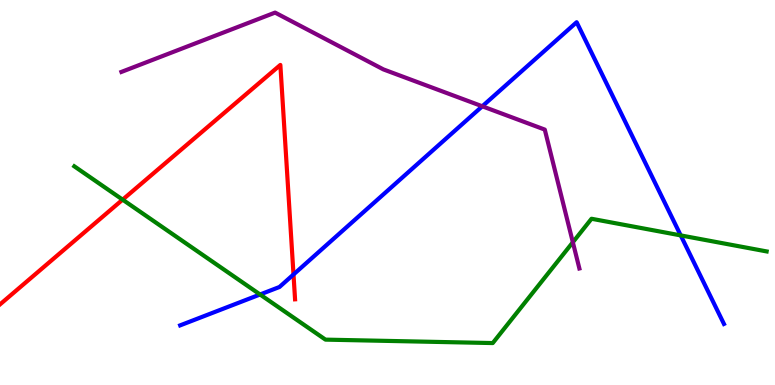[{'lines': ['blue', 'red'], 'intersections': [{'x': 3.79, 'y': 2.87}]}, {'lines': ['green', 'red'], 'intersections': [{'x': 1.58, 'y': 4.81}]}, {'lines': ['purple', 'red'], 'intersections': []}, {'lines': ['blue', 'green'], 'intersections': [{'x': 3.36, 'y': 2.35}, {'x': 8.78, 'y': 3.89}]}, {'lines': ['blue', 'purple'], 'intersections': [{'x': 6.22, 'y': 7.24}]}, {'lines': ['green', 'purple'], 'intersections': [{'x': 7.39, 'y': 3.71}]}]